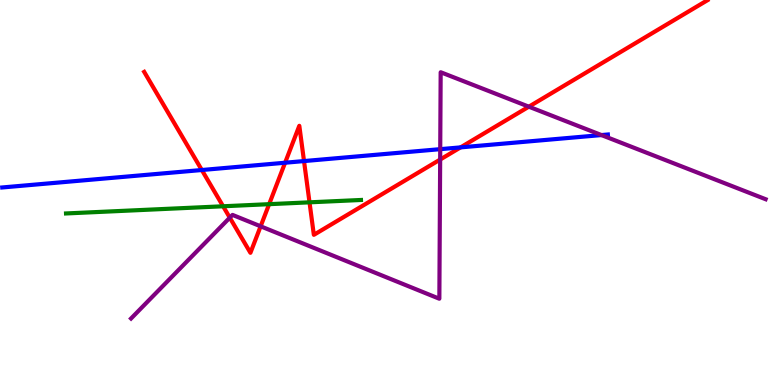[{'lines': ['blue', 'red'], 'intersections': [{'x': 2.6, 'y': 5.58}, {'x': 3.68, 'y': 5.77}, {'x': 3.92, 'y': 5.82}, {'x': 5.94, 'y': 6.17}]}, {'lines': ['green', 'red'], 'intersections': [{'x': 2.88, 'y': 4.64}, {'x': 3.47, 'y': 4.7}, {'x': 3.99, 'y': 4.74}]}, {'lines': ['purple', 'red'], 'intersections': [{'x': 2.97, 'y': 4.35}, {'x': 3.36, 'y': 4.12}, {'x': 5.68, 'y': 5.86}, {'x': 6.82, 'y': 7.23}]}, {'lines': ['blue', 'green'], 'intersections': []}, {'lines': ['blue', 'purple'], 'intersections': [{'x': 5.68, 'y': 6.13}, {'x': 7.76, 'y': 6.49}]}, {'lines': ['green', 'purple'], 'intersections': []}]